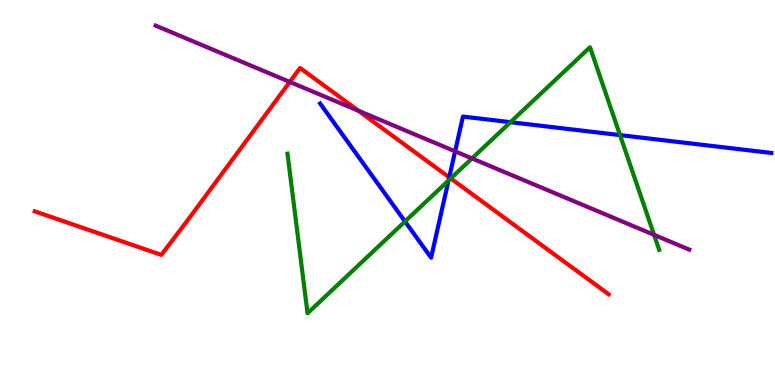[{'lines': ['blue', 'red'], 'intersections': [{'x': 5.8, 'y': 5.39}]}, {'lines': ['green', 'red'], 'intersections': [{'x': 5.82, 'y': 5.37}]}, {'lines': ['purple', 'red'], 'intersections': [{'x': 3.74, 'y': 7.87}, {'x': 4.62, 'y': 7.12}]}, {'lines': ['blue', 'green'], 'intersections': [{'x': 5.23, 'y': 4.25}, {'x': 5.79, 'y': 5.31}, {'x': 6.59, 'y': 6.83}, {'x': 8.0, 'y': 6.49}]}, {'lines': ['blue', 'purple'], 'intersections': [{'x': 5.87, 'y': 6.07}]}, {'lines': ['green', 'purple'], 'intersections': [{'x': 6.09, 'y': 5.89}, {'x': 8.44, 'y': 3.9}]}]